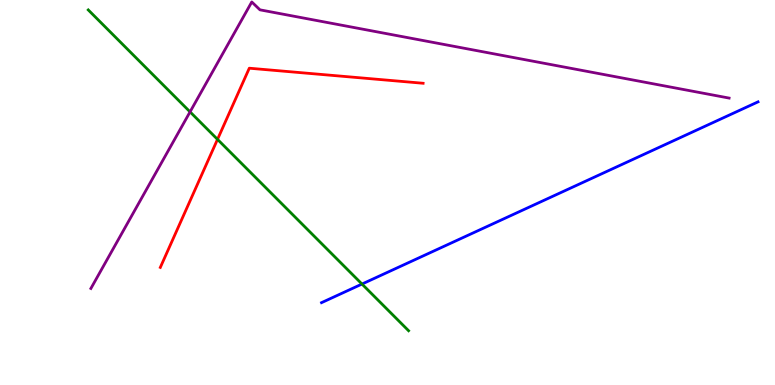[{'lines': ['blue', 'red'], 'intersections': []}, {'lines': ['green', 'red'], 'intersections': [{'x': 2.81, 'y': 6.38}]}, {'lines': ['purple', 'red'], 'intersections': []}, {'lines': ['blue', 'green'], 'intersections': [{'x': 4.67, 'y': 2.62}]}, {'lines': ['blue', 'purple'], 'intersections': []}, {'lines': ['green', 'purple'], 'intersections': [{'x': 2.45, 'y': 7.09}]}]